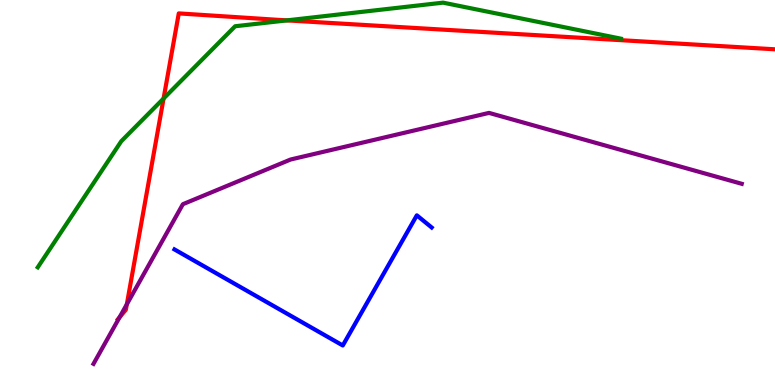[{'lines': ['blue', 'red'], 'intersections': []}, {'lines': ['green', 'red'], 'intersections': [{'x': 2.11, 'y': 7.44}, {'x': 3.7, 'y': 9.47}]}, {'lines': ['purple', 'red'], 'intersections': [{'x': 1.54, 'y': 1.76}, {'x': 1.64, 'y': 2.1}]}, {'lines': ['blue', 'green'], 'intersections': []}, {'lines': ['blue', 'purple'], 'intersections': []}, {'lines': ['green', 'purple'], 'intersections': []}]